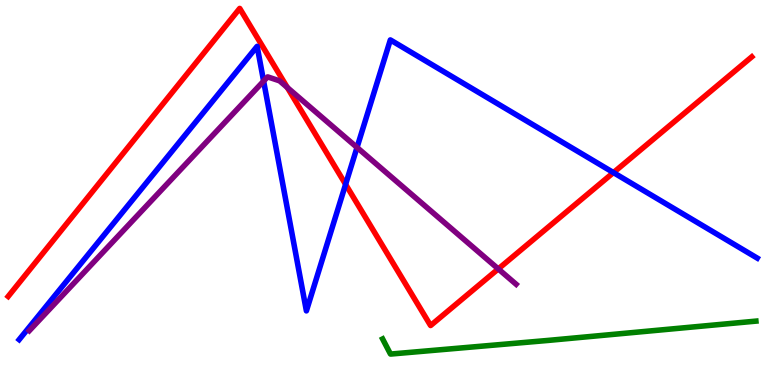[{'lines': ['blue', 'red'], 'intersections': [{'x': 4.46, 'y': 5.21}, {'x': 7.92, 'y': 5.52}]}, {'lines': ['green', 'red'], 'intersections': []}, {'lines': ['purple', 'red'], 'intersections': [{'x': 3.71, 'y': 7.73}, {'x': 6.43, 'y': 3.02}]}, {'lines': ['blue', 'green'], 'intersections': []}, {'lines': ['blue', 'purple'], 'intersections': [{'x': 3.4, 'y': 7.89}, {'x': 4.61, 'y': 6.17}]}, {'lines': ['green', 'purple'], 'intersections': []}]